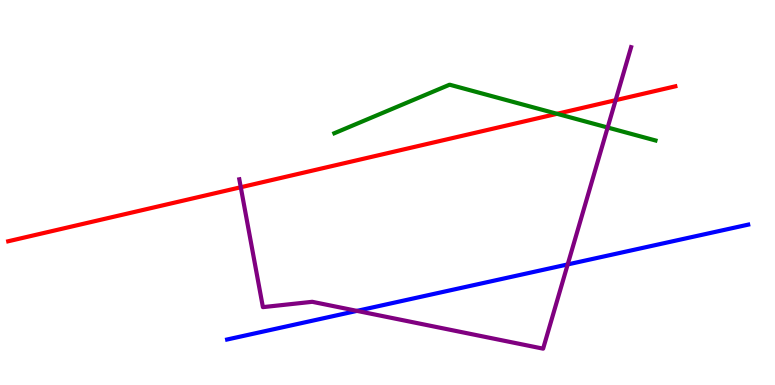[{'lines': ['blue', 'red'], 'intersections': []}, {'lines': ['green', 'red'], 'intersections': [{'x': 7.19, 'y': 7.04}]}, {'lines': ['purple', 'red'], 'intersections': [{'x': 3.11, 'y': 5.14}, {'x': 7.94, 'y': 7.4}]}, {'lines': ['blue', 'green'], 'intersections': []}, {'lines': ['blue', 'purple'], 'intersections': [{'x': 4.61, 'y': 1.93}, {'x': 7.33, 'y': 3.13}]}, {'lines': ['green', 'purple'], 'intersections': [{'x': 7.84, 'y': 6.69}]}]